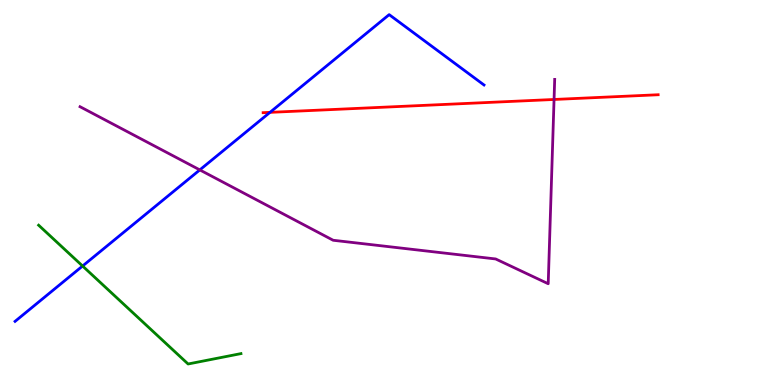[{'lines': ['blue', 'red'], 'intersections': [{'x': 3.48, 'y': 7.08}]}, {'lines': ['green', 'red'], 'intersections': []}, {'lines': ['purple', 'red'], 'intersections': [{'x': 7.15, 'y': 7.42}]}, {'lines': ['blue', 'green'], 'intersections': [{'x': 1.07, 'y': 3.09}]}, {'lines': ['blue', 'purple'], 'intersections': [{'x': 2.58, 'y': 5.59}]}, {'lines': ['green', 'purple'], 'intersections': []}]